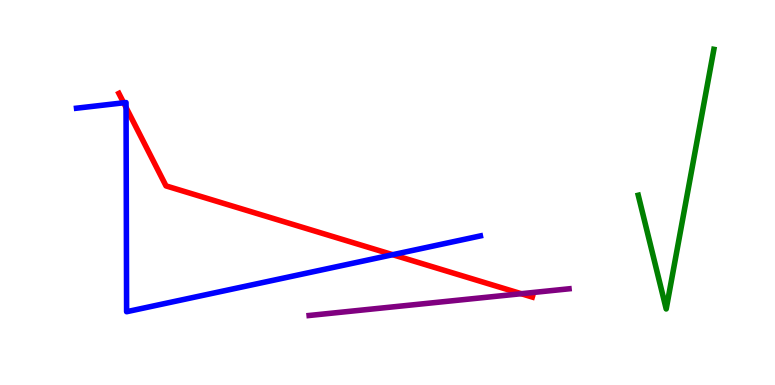[{'lines': ['blue', 'red'], 'intersections': [{'x': 1.6, 'y': 7.33}, {'x': 1.63, 'y': 7.21}, {'x': 5.07, 'y': 3.38}]}, {'lines': ['green', 'red'], 'intersections': []}, {'lines': ['purple', 'red'], 'intersections': [{'x': 6.73, 'y': 2.37}]}, {'lines': ['blue', 'green'], 'intersections': []}, {'lines': ['blue', 'purple'], 'intersections': []}, {'lines': ['green', 'purple'], 'intersections': []}]